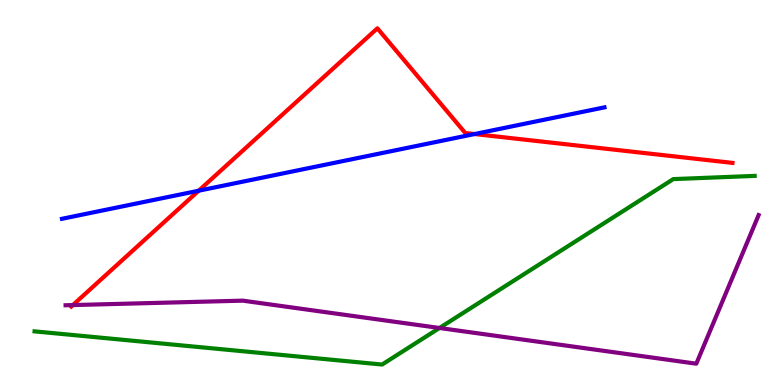[{'lines': ['blue', 'red'], 'intersections': [{'x': 2.56, 'y': 5.05}, {'x': 6.12, 'y': 6.52}]}, {'lines': ['green', 'red'], 'intersections': []}, {'lines': ['purple', 'red'], 'intersections': [{'x': 0.94, 'y': 2.08}]}, {'lines': ['blue', 'green'], 'intersections': []}, {'lines': ['blue', 'purple'], 'intersections': []}, {'lines': ['green', 'purple'], 'intersections': [{'x': 5.67, 'y': 1.48}]}]